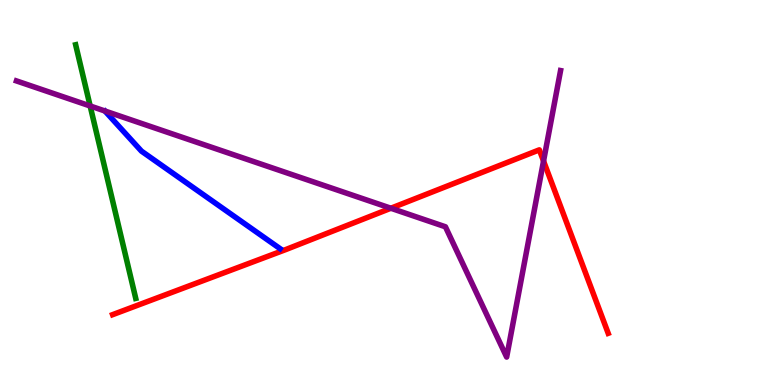[{'lines': ['blue', 'red'], 'intersections': []}, {'lines': ['green', 'red'], 'intersections': []}, {'lines': ['purple', 'red'], 'intersections': [{'x': 5.04, 'y': 4.59}, {'x': 7.01, 'y': 5.82}]}, {'lines': ['blue', 'green'], 'intersections': []}, {'lines': ['blue', 'purple'], 'intersections': []}, {'lines': ['green', 'purple'], 'intersections': [{'x': 1.16, 'y': 7.25}]}]